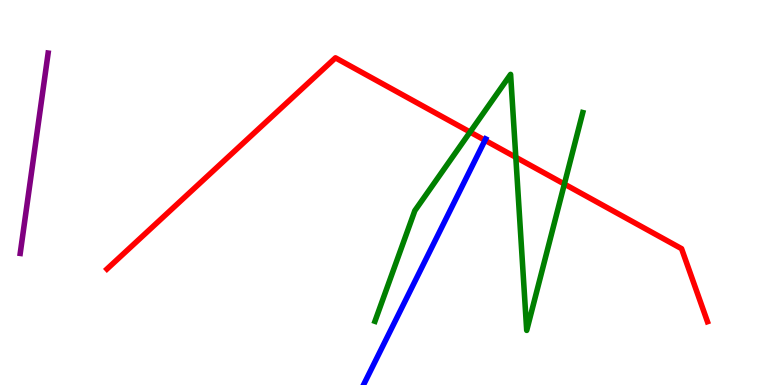[{'lines': ['blue', 'red'], 'intersections': [{'x': 6.26, 'y': 6.36}]}, {'lines': ['green', 'red'], 'intersections': [{'x': 6.07, 'y': 6.57}, {'x': 6.66, 'y': 5.91}, {'x': 7.28, 'y': 5.22}]}, {'lines': ['purple', 'red'], 'intersections': []}, {'lines': ['blue', 'green'], 'intersections': []}, {'lines': ['blue', 'purple'], 'intersections': []}, {'lines': ['green', 'purple'], 'intersections': []}]